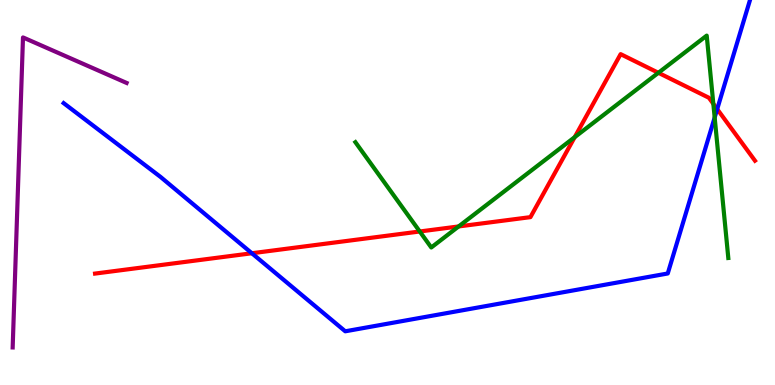[{'lines': ['blue', 'red'], 'intersections': [{'x': 3.25, 'y': 3.42}, {'x': 9.25, 'y': 7.17}]}, {'lines': ['green', 'red'], 'intersections': [{'x': 5.42, 'y': 3.99}, {'x': 5.92, 'y': 4.12}, {'x': 7.42, 'y': 6.44}, {'x': 8.5, 'y': 8.11}, {'x': 9.2, 'y': 7.3}]}, {'lines': ['purple', 'red'], 'intersections': []}, {'lines': ['blue', 'green'], 'intersections': [{'x': 9.22, 'y': 6.95}]}, {'lines': ['blue', 'purple'], 'intersections': []}, {'lines': ['green', 'purple'], 'intersections': []}]